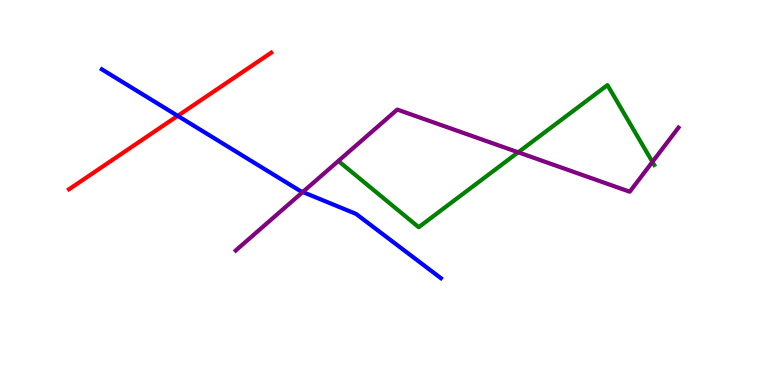[{'lines': ['blue', 'red'], 'intersections': [{'x': 2.29, 'y': 6.99}]}, {'lines': ['green', 'red'], 'intersections': []}, {'lines': ['purple', 'red'], 'intersections': []}, {'lines': ['blue', 'green'], 'intersections': []}, {'lines': ['blue', 'purple'], 'intersections': [{'x': 3.91, 'y': 5.01}]}, {'lines': ['green', 'purple'], 'intersections': [{'x': 6.69, 'y': 6.04}, {'x': 8.42, 'y': 5.79}]}]